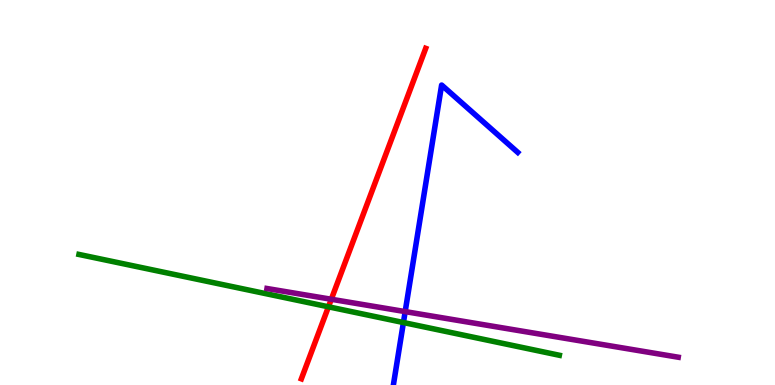[{'lines': ['blue', 'red'], 'intersections': []}, {'lines': ['green', 'red'], 'intersections': [{'x': 4.24, 'y': 2.03}]}, {'lines': ['purple', 'red'], 'intersections': [{'x': 4.27, 'y': 2.23}]}, {'lines': ['blue', 'green'], 'intersections': [{'x': 5.21, 'y': 1.62}]}, {'lines': ['blue', 'purple'], 'intersections': [{'x': 5.23, 'y': 1.91}]}, {'lines': ['green', 'purple'], 'intersections': []}]